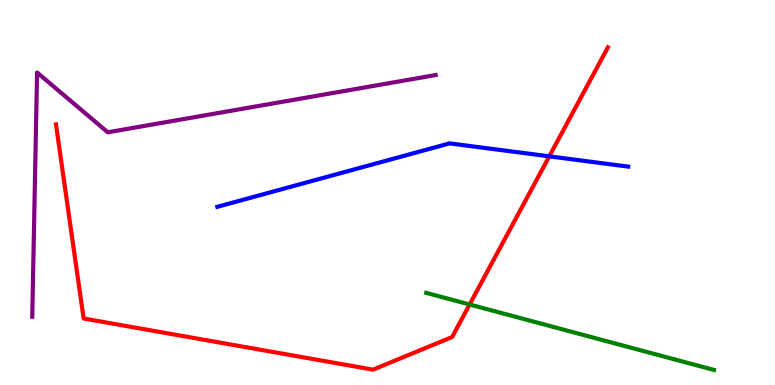[{'lines': ['blue', 'red'], 'intersections': [{'x': 7.09, 'y': 5.94}]}, {'lines': ['green', 'red'], 'intersections': [{'x': 6.06, 'y': 2.09}]}, {'lines': ['purple', 'red'], 'intersections': []}, {'lines': ['blue', 'green'], 'intersections': []}, {'lines': ['blue', 'purple'], 'intersections': []}, {'lines': ['green', 'purple'], 'intersections': []}]